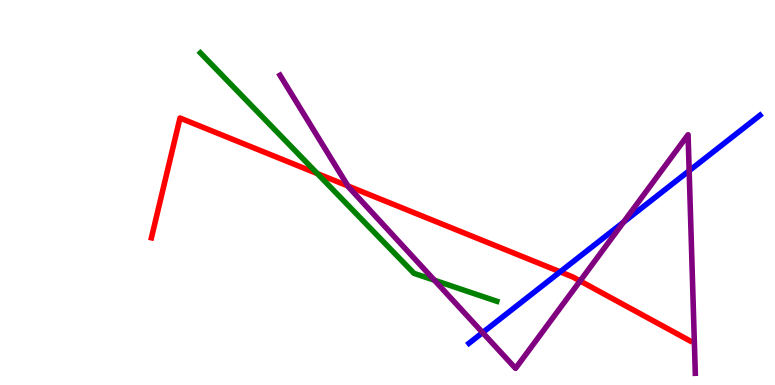[{'lines': ['blue', 'red'], 'intersections': [{'x': 7.23, 'y': 2.94}]}, {'lines': ['green', 'red'], 'intersections': [{'x': 4.1, 'y': 5.49}]}, {'lines': ['purple', 'red'], 'intersections': [{'x': 4.49, 'y': 5.17}, {'x': 7.49, 'y': 2.7}]}, {'lines': ['blue', 'green'], 'intersections': []}, {'lines': ['blue', 'purple'], 'intersections': [{'x': 6.23, 'y': 1.36}, {'x': 8.04, 'y': 4.23}, {'x': 8.89, 'y': 5.56}]}, {'lines': ['green', 'purple'], 'intersections': [{'x': 5.61, 'y': 2.72}]}]